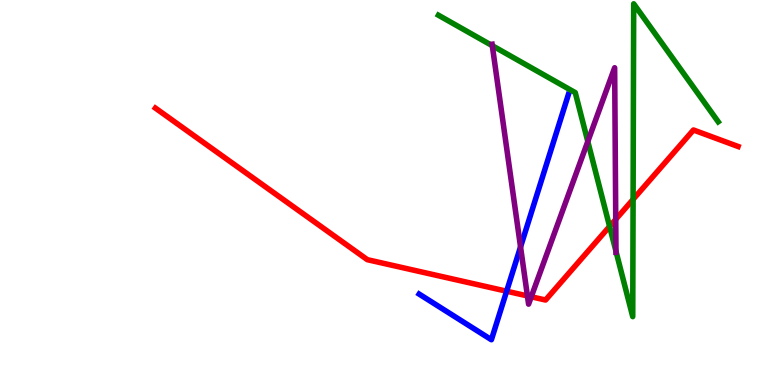[{'lines': ['blue', 'red'], 'intersections': [{'x': 6.54, 'y': 2.44}]}, {'lines': ['green', 'red'], 'intersections': [{'x': 7.87, 'y': 4.12}, {'x': 8.17, 'y': 4.82}]}, {'lines': ['purple', 'red'], 'intersections': [{'x': 6.81, 'y': 2.31}, {'x': 6.86, 'y': 2.29}, {'x': 7.95, 'y': 4.3}]}, {'lines': ['blue', 'green'], 'intersections': []}, {'lines': ['blue', 'purple'], 'intersections': [{'x': 6.72, 'y': 3.59}]}, {'lines': ['green', 'purple'], 'intersections': [{'x': 6.35, 'y': 8.81}, {'x': 7.58, 'y': 6.33}, {'x': 7.95, 'y': 3.47}]}]